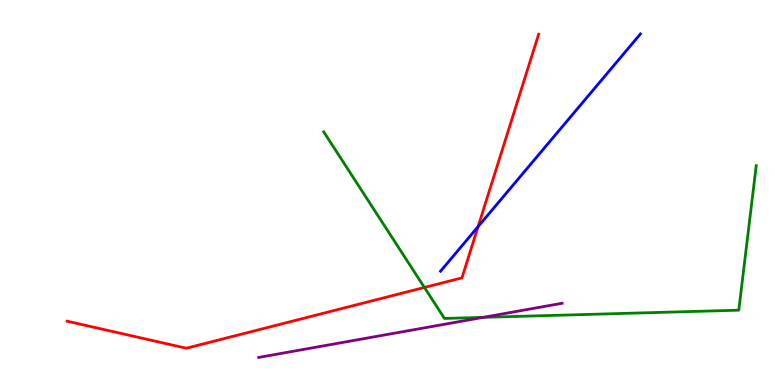[{'lines': ['blue', 'red'], 'intersections': [{'x': 6.17, 'y': 4.11}]}, {'lines': ['green', 'red'], 'intersections': [{'x': 5.48, 'y': 2.53}]}, {'lines': ['purple', 'red'], 'intersections': []}, {'lines': ['blue', 'green'], 'intersections': []}, {'lines': ['blue', 'purple'], 'intersections': []}, {'lines': ['green', 'purple'], 'intersections': [{'x': 6.24, 'y': 1.76}]}]